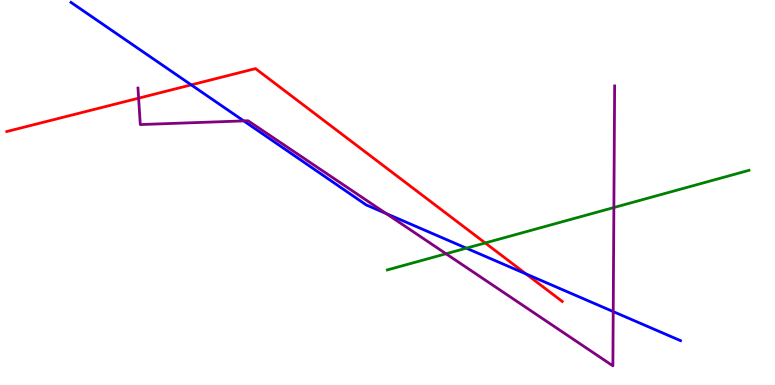[{'lines': ['blue', 'red'], 'intersections': [{'x': 2.47, 'y': 7.8}, {'x': 6.79, 'y': 2.88}]}, {'lines': ['green', 'red'], 'intersections': [{'x': 6.26, 'y': 3.69}]}, {'lines': ['purple', 'red'], 'intersections': [{'x': 1.79, 'y': 7.45}]}, {'lines': ['blue', 'green'], 'intersections': [{'x': 6.02, 'y': 3.55}]}, {'lines': ['blue', 'purple'], 'intersections': [{'x': 3.15, 'y': 6.86}, {'x': 4.98, 'y': 4.45}, {'x': 7.91, 'y': 1.91}]}, {'lines': ['green', 'purple'], 'intersections': [{'x': 5.76, 'y': 3.41}, {'x': 7.92, 'y': 4.61}]}]